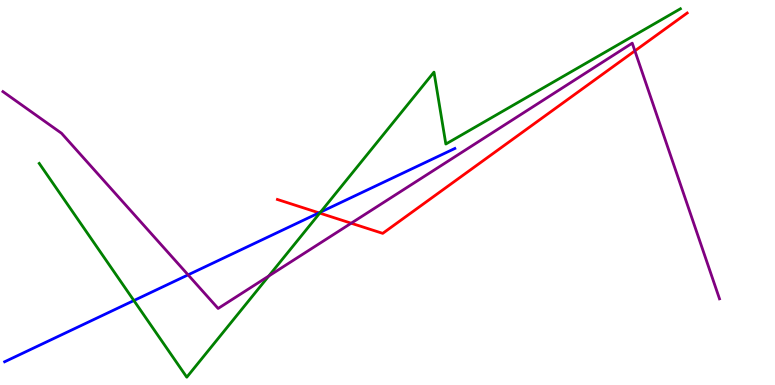[{'lines': ['blue', 'red'], 'intersections': [{'x': 4.12, 'y': 4.47}]}, {'lines': ['green', 'red'], 'intersections': [{'x': 4.13, 'y': 4.46}]}, {'lines': ['purple', 'red'], 'intersections': [{'x': 4.53, 'y': 4.2}, {'x': 8.19, 'y': 8.68}]}, {'lines': ['blue', 'green'], 'intersections': [{'x': 1.73, 'y': 2.19}, {'x': 4.14, 'y': 4.49}]}, {'lines': ['blue', 'purple'], 'intersections': [{'x': 2.43, 'y': 2.86}]}, {'lines': ['green', 'purple'], 'intersections': [{'x': 3.47, 'y': 2.83}]}]